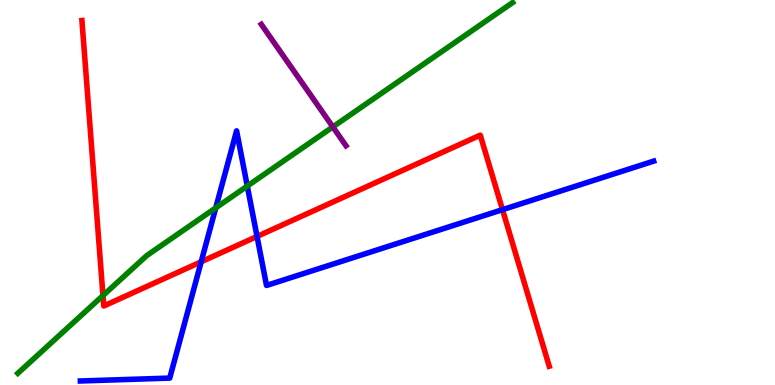[{'lines': ['blue', 'red'], 'intersections': [{'x': 2.6, 'y': 3.2}, {'x': 3.32, 'y': 3.86}, {'x': 6.48, 'y': 4.55}]}, {'lines': ['green', 'red'], 'intersections': [{'x': 1.33, 'y': 2.32}]}, {'lines': ['purple', 'red'], 'intersections': []}, {'lines': ['blue', 'green'], 'intersections': [{'x': 2.78, 'y': 4.6}, {'x': 3.19, 'y': 5.17}]}, {'lines': ['blue', 'purple'], 'intersections': []}, {'lines': ['green', 'purple'], 'intersections': [{'x': 4.29, 'y': 6.7}]}]